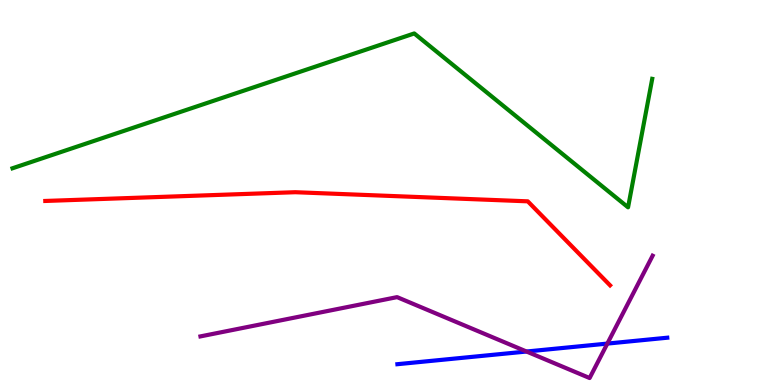[{'lines': ['blue', 'red'], 'intersections': []}, {'lines': ['green', 'red'], 'intersections': []}, {'lines': ['purple', 'red'], 'intersections': []}, {'lines': ['blue', 'green'], 'intersections': []}, {'lines': ['blue', 'purple'], 'intersections': [{'x': 6.79, 'y': 0.87}, {'x': 7.84, 'y': 1.08}]}, {'lines': ['green', 'purple'], 'intersections': []}]